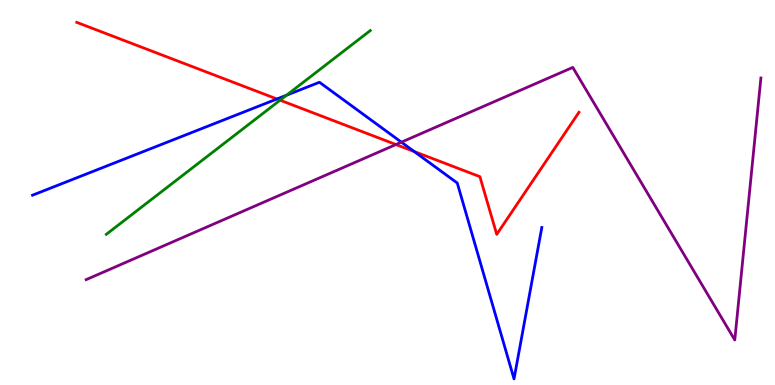[{'lines': ['blue', 'red'], 'intersections': [{'x': 3.57, 'y': 7.43}, {'x': 5.34, 'y': 6.06}]}, {'lines': ['green', 'red'], 'intersections': [{'x': 3.61, 'y': 7.4}]}, {'lines': ['purple', 'red'], 'intersections': [{'x': 5.11, 'y': 6.25}]}, {'lines': ['blue', 'green'], 'intersections': [{'x': 3.7, 'y': 7.53}]}, {'lines': ['blue', 'purple'], 'intersections': [{'x': 5.18, 'y': 6.31}]}, {'lines': ['green', 'purple'], 'intersections': []}]